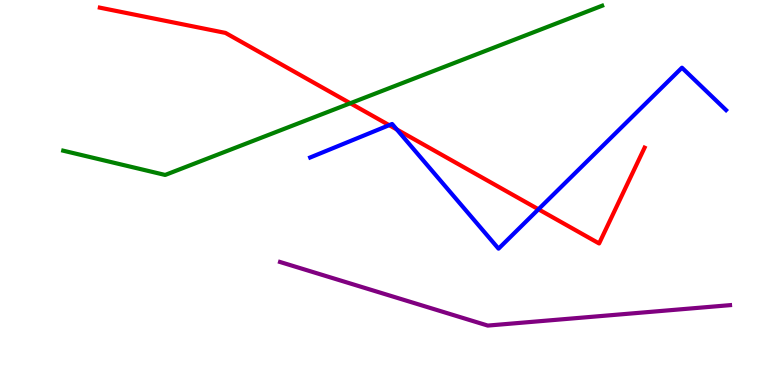[{'lines': ['blue', 'red'], 'intersections': [{'x': 5.02, 'y': 6.75}, {'x': 5.12, 'y': 6.64}, {'x': 6.95, 'y': 4.56}]}, {'lines': ['green', 'red'], 'intersections': [{'x': 4.52, 'y': 7.32}]}, {'lines': ['purple', 'red'], 'intersections': []}, {'lines': ['blue', 'green'], 'intersections': []}, {'lines': ['blue', 'purple'], 'intersections': []}, {'lines': ['green', 'purple'], 'intersections': []}]